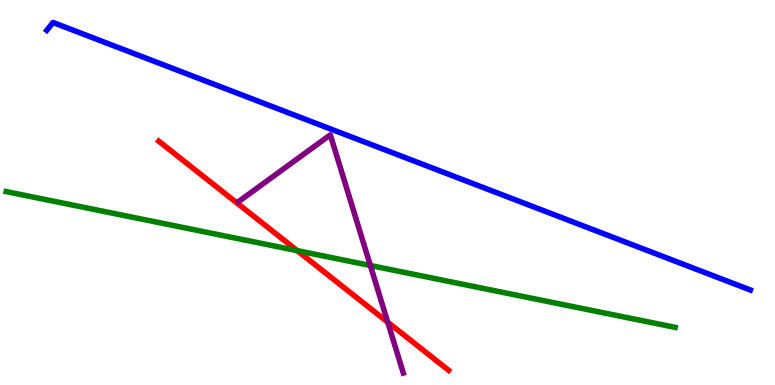[{'lines': ['blue', 'red'], 'intersections': []}, {'lines': ['green', 'red'], 'intersections': [{'x': 3.84, 'y': 3.49}]}, {'lines': ['purple', 'red'], 'intersections': [{'x': 5.0, 'y': 1.63}]}, {'lines': ['blue', 'green'], 'intersections': []}, {'lines': ['blue', 'purple'], 'intersections': []}, {'lines': ['green', 'purple'], 'intersections': [{'x': 4.78, 'y': 3.1}]}]